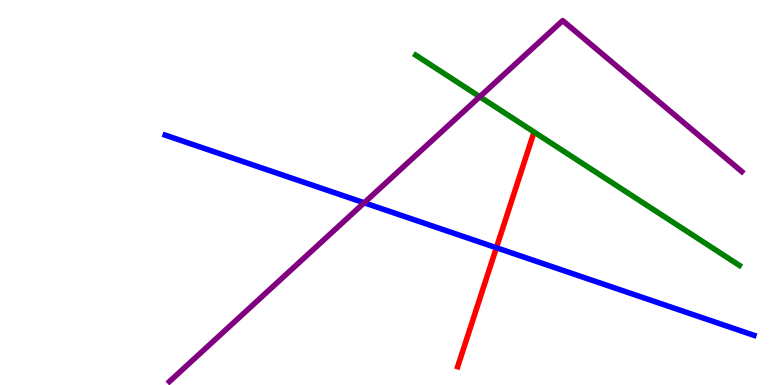[{'lines': ['blue', 'red'], 'intersections': [{'x': 6.4, 'y': 3.57}]}, {'lines': ['green', 'red'], 'intersections': []}, {'lines': ['purple', 'red'], 'intersections': []}, {'lines': ['blue', 'green'], 'intersections': []}, {'lines': ['blue', 'purple'], 'intersections': [{'x': 4.7, 'y': 4.73}]}, {'lines': ['green', 'purple'], 'intersections': [{'x': 6.19, 'y': 7.49}]}]